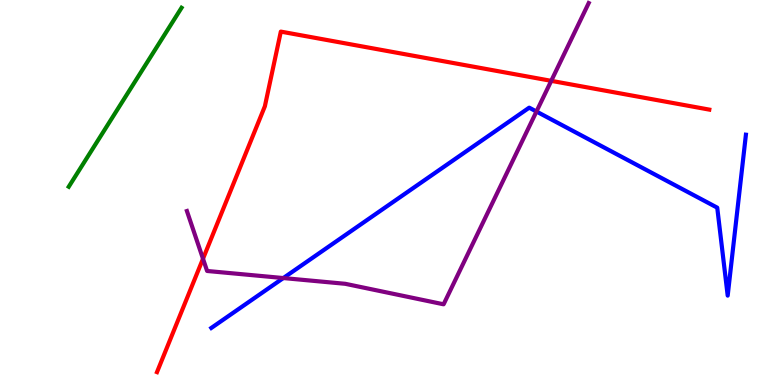[{'lines': ['blue', 'red'], 'intersections': []}, {'lines': ['green', 'red'], 'intersections': []}, {'lines': ['purple', 'red'], 'intersections': [{'x': 2.62, 'y': 3.28}, {'x': 7.11, 'y': 7.9}]}, {'lines': ['blue', 'green'], 'intersections': []}, {'lines': ['blue', 'purple'], 'intersections': [{'x': 3.66, 'y': 2.78}, {'x': 6.92, 'y': 7.1}]}, {'lines': ['green', 'purple'], 'intersections': []}]